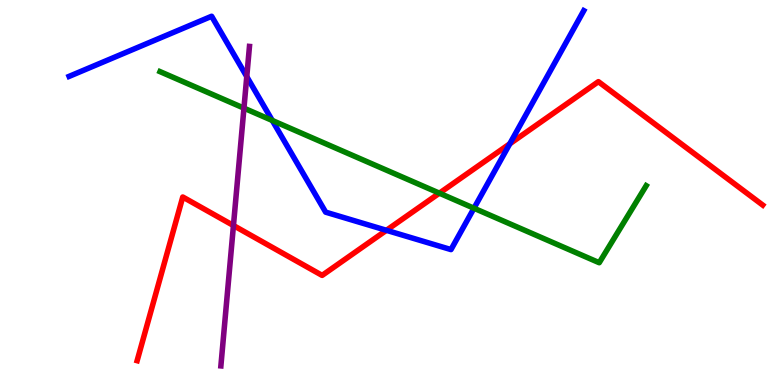[{'lines': ['blue', 'red'], 'intersections': [{'x': 4.99, 'y': 4.02}, {'x': 6.58, 'y': 6.26}]}, {'lines': ['green', 'red'], 'intersections': [{'x': 5.67, 'y': 4.98}]}, {'lines': ['purple', 'red'], 'intersections': [{'x': 3.01, 'y': 4.14}]}, {'lines': ['blue', 'green'], 'intersections': [{'x': 3.51, 'y': 6.87}, {'x': 6.12, 'y': 4.59}]}, {'lines': ['blue', 'purple'], 'intersections': [{'x': 3.18, 'y': 8.01}]}, {'lines': ['green', 'purple'], 'intersections': [{'x': 3.15, 'y': 7.19}]}]